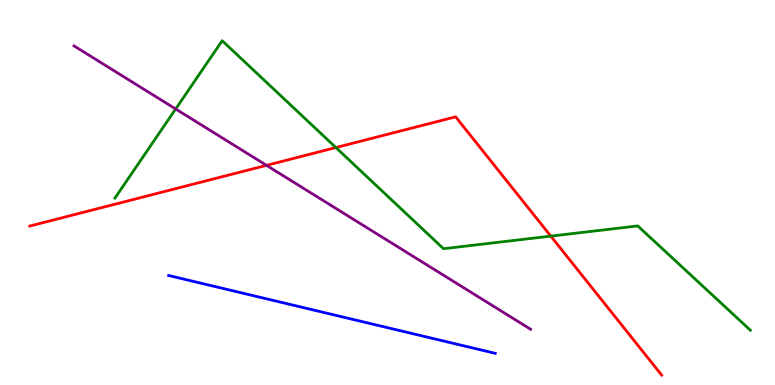[{'lines': ['blue', 'red'], 'intersections': []}, {'lines': ['green', 'red'], 'intersections': [{'x': 4.33, 'y': 6.17}, {'x': 7.11, 'y': 3.87}]}, {'lines': ['purple', 'red'], 'intersections': [{'x': 3.44, 'y': 5.71}]}, {'lines': ['blue', 'green'], 'intersections': []}, {'lines': ['blue', 'purple'], 'intersections': []}, {'lines': ['green', 'purple'], 'intersections': [{'x': 2.27, 'y': 7.17}]}]